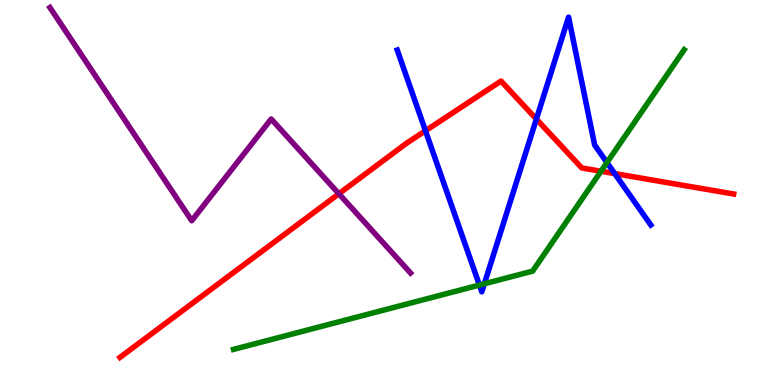[{'lines': ['blue', 'red'], 'intersections': [{'x': 5.49, 'y': 6.6}, {'x': 6.92, 'y': 6.91}, {'x': 7.93, 'y': 5.49}]}, {'lines': ['green', 'red'], 'intersections': [{'x': 7.75, 'y': 5.55}]}, {'lines': ['purple', 'red'], 'intersections': [{'x': 4.37, 'y': 4.97}]}, {'lines': ['blue', 'green'], 'intersections': [{'x': 6.19, 'y': 2.6}, {'x': 6.25, 'y': 2.63}, {'x': 7.83, 'y': 5.78}]}, {'lines': ['blue', 'purple'], 'intersections': []}, {'lines': ['green', 'purple'], 'intersections': []}]